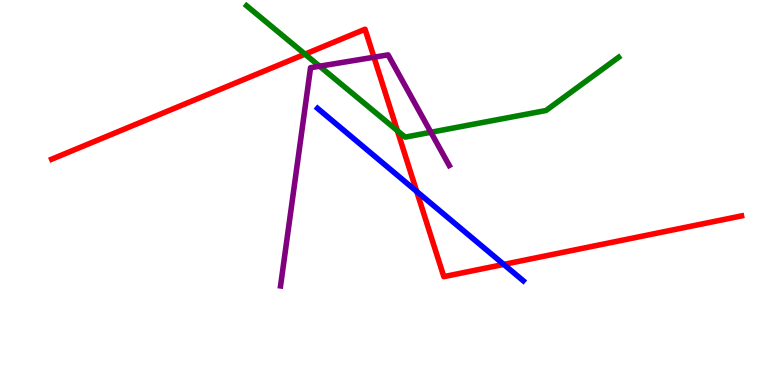[{'lines': ['blue', 'red'], 'intersections': [{'x': 5.38, 'y': 5.03}, {'x': 6.5, 'y': 3.13}]}, {'lines': ['green', 'red'], 'intersections': [{'x': 3.94, 'y': 8.59}, {'x': 5.13, 'y': 6.61}]}, {'lines': ['purple', 'red'], 'intersections': [{'x': 4.83, 'y': 8.51}]}, {'lines': ['blue', 'green'], 'intersections': []}, {'lines': ['blue', 'purple'], 'intersections': []}, {'lines': ['green', 'purple'], 'intersections': [{'x': 4.12, 'y': 8.28}, {'x': 5.56, 'y': 6.56}]}]